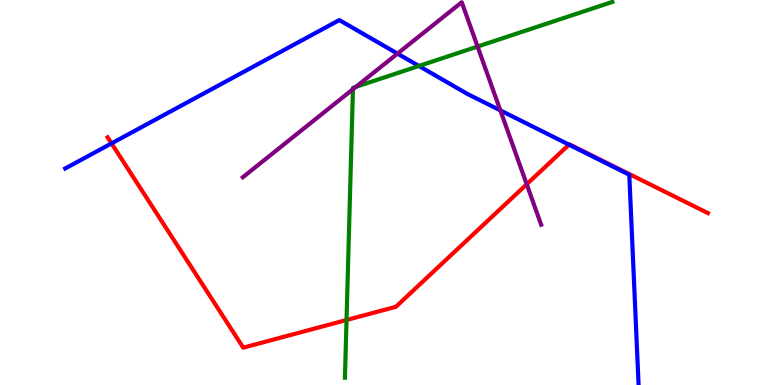[{'lines': ['blue', 'red'], 'intersections': [{'x': 1.44, 'y': 6.28}, {'x': 7.34, 'y': 6.24}]}, {'lines': ['green', 'red'], 'intersections': [{'x': 4.47, 'y': 1.69}]}, {'lines': ['purple', 'red'], 'intersections': [{'x': 6.8, 'y': 5.21}]}, {'lines': ['blue', 'green'], 'intersections': [{'x': 5.41, 'y': 8.29}]}, {'lines': ['blue', 'purple'], 'intersections': [{'x': 5.13, 'y': 8.61}, {'x': 6.46, 'y': 7.13}]}, {'lines': ['green', 'purple'], 'intersections': [{'x': 4.55, 'y': 7.68}, {'x': 4.59, 'y': 7.74}, {'x': 6.16, 'y': 8.79}]}]